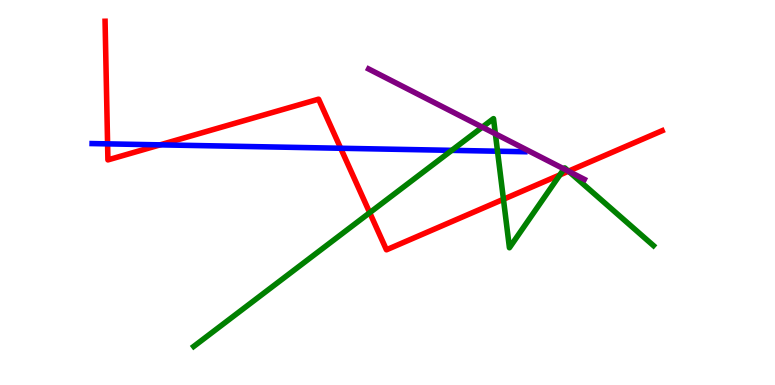[{'lines': ['blue', 'red'], 'intersections': [{'x': 1.39, 'y': 6.26}, {'x': 2.07, 'y': 6.24}, {'x': 4.4, 'y': 6.15}]}, {'lines': ['green', 'red'], 'intersections': [{'x': 4.77, 'y': 4.48}, {'x': 6.5, 'y': 4.82}, {'x': 7.22, 'y': 5.46}, {'x': 7.34, 'y': 5.55}]}, {'lines': ['purple', 'red'], 'intersections': [{'x': 7.33, 'y': 5.55}]}, {'lines': ['blue', 'green'], 'intersections': [{'x': 5.83, 'y': 6.09}, {'x': 6.42, 'y': 6.07}]}, {'lines': ['blue', 'purple'], 'intersections': []}, {'lines': ['green', 'purple'], 'intersections': [{'x': 6.22, 'y': 6.7}, {'x': 6.39, 'y': 6.52}, {'x': 7.28, 'y': 5.61}, {'x': 7.34, 'y': 5.55}]}]